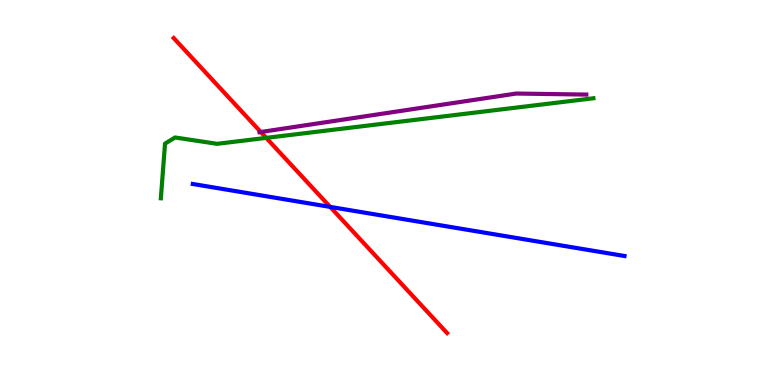[{'lines': ['blue', 'red'], 'intersections': [{'x': 4.26, 'y': 4.63}]}, {'lines': ['green', 'red'], 'intersections': [{'x': 3.44, 'y': 6.42}]}, {'lines': ['purple', 'red'], 'intersections': [{'x': 3.36, 'y': 6.57}]}, {'lines': ['blue', 'green'], 'intersections': []}, {'lines': ['blue', 'purple'], 'intersections': []}, {'lines': ['green', 'purple'], 'intersections': []}]